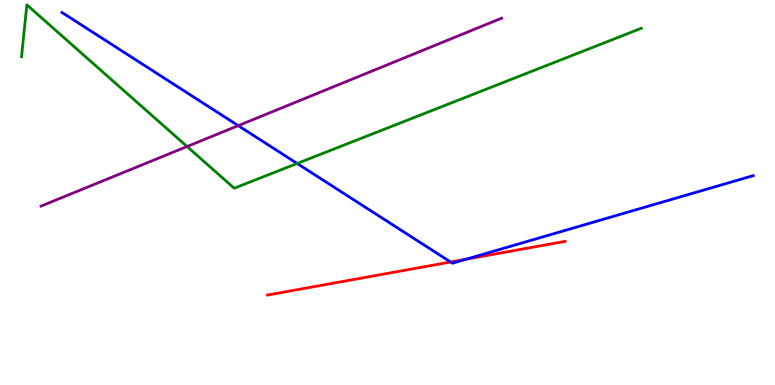[{'lines': ['blue', 'red'], 'intersections': [{'x': 5.81, 'y': 3.19}, {'x': 6.02, 'y': 3.27}]}, {'lines': ['green', 'red'], 'intersections': []}, {'lines': ['purple', 'red'], 'intersections': []}, {'lines': ['blue', 'green'], 'intersections': [{'x': 3.83, 'y': 5.75}]}, {'lines': ['blue', 'purple'], 'intersections': [{'x': 3.07, 'y': 6.74}]}, {'lines': ['green', 'purple'], 'intersections': [{'x': 2.41, 'y': 6.19}]}]